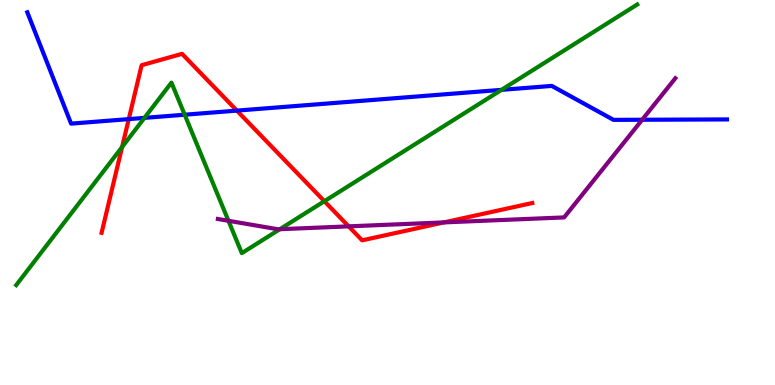[{'lines': ['blue', 'red'], 'intersections': [{'x': 1.66, 'y': 6.91}, {'x': 3.06, 'y': 7.13}]}, {'lines': ['green', 'red'], 'intersections': [{'x': 1.58, 'y': 6.18}, {'x': 4.19, 'y': 4.77}]}, {'lines': ['purple', 'red'], 'intersections': [{'x': 4.5, 'y': 4.12}, {'x': 5.73, 'y': 4.22}]}, {'lines': ['blue', 'green'], 'intersections': [{'x': 1.86, 'y': 6.94}, {'x': 2.38, 'y': 7.02}, {'x': 6.47, 'y': 7.67}]}, {'lines': ['blue', 'purple'], 'intersections': [{'x': 8.29, 'y': 6.89}]}, {'lines': ['green', 'purple'], 'intersections': [{'x': 2.95, 'y': 4.26}, {'x': 3.61, 'y': 4.05}]}]